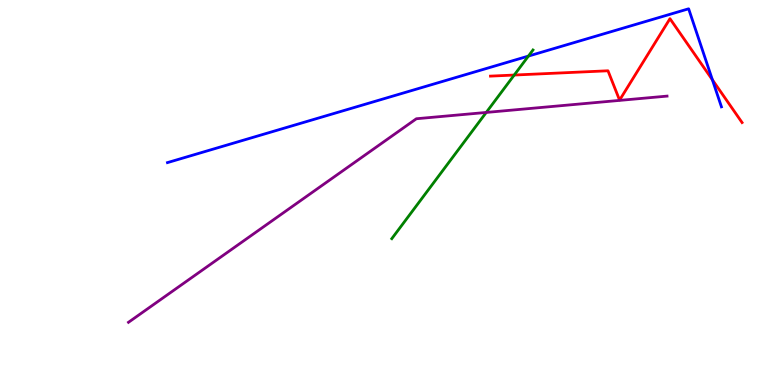[{'lines': ['blue', 'red'], 'intersections': [{'x': 9.19, 'y': 7.93}]}, {'lines': ['green', 'red'], 'intersections': [{'x': 6.64, 'y': 8.05}]}, {'lines': ['purple', 'red'], 'intersections': []}, {'lines': ['blue', 'green'], 'intersections': [{'x': 6.82, 'y': 8.54}]}, {'lines': ['blue', 'purple'], 'intersections': []}, {'lines': ['green', 'purple'], 'intersections': [{'x': 6.27, 'y': 7.08}]}]